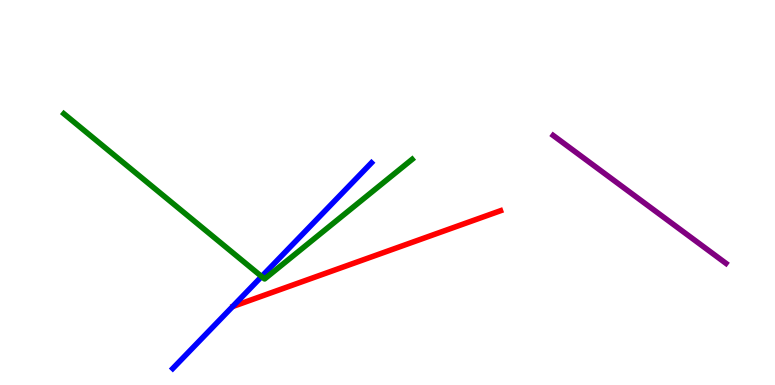[{'lines': ['blue', 'red'], 'intersections': []}, {'lines': ['green', 'red'], 'intersections': []}, {'lines': ['purple', 'red'], 'intersections': []}, {'lines': ['blue', 'green'], 'intersections': [{'x': 3.38, 'y': 2.82}]}, {'lines': ['blue', 'purple'], 'intersections': []}, {'lines': ['green', 'purple'], 'intersections': []}]